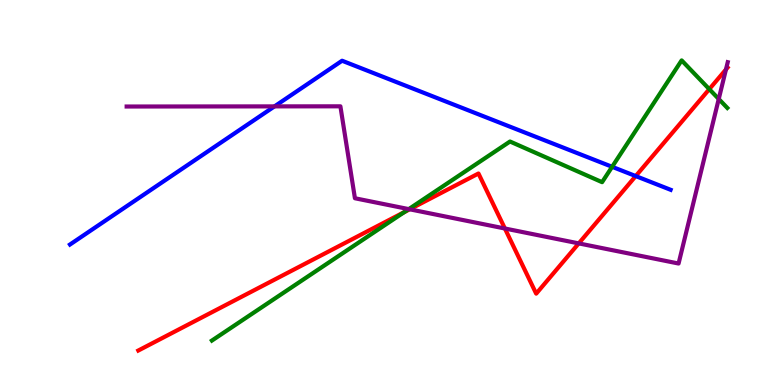[{'lines': ['blue', 'red'], 'intersections': [{'x': 8.2, 'y': 5.43}]}, {'lines': ['green', 'red'], 'intersections': [{'x': 5.22, 'y': 4.49}, {'x': 9.15, 'y': 7.68}]}, {'lines': ['purple', 'red'], 'intersections': [{'x': 5.29, 'y': 4.56}, {'x': 6.51, 'y': 4.06}, {'x': 7.47, 'y': 3.68}, {'x': 9.37, 'y': 8.2}]}, {'lines': ['blue', 'green'], 'intersections': [{'x': 7.9, 'y': 5.67}]}, {'lines': ['blue', 'purple'], 'intersections': [{'x': 3.54, 'y': 7.24}]}, {'lines': ['green', 'purple'], 'intersections': [{'x': 5.27, 'y': 4.57}, {'x': 9.27, 'y': 7.43}]}]